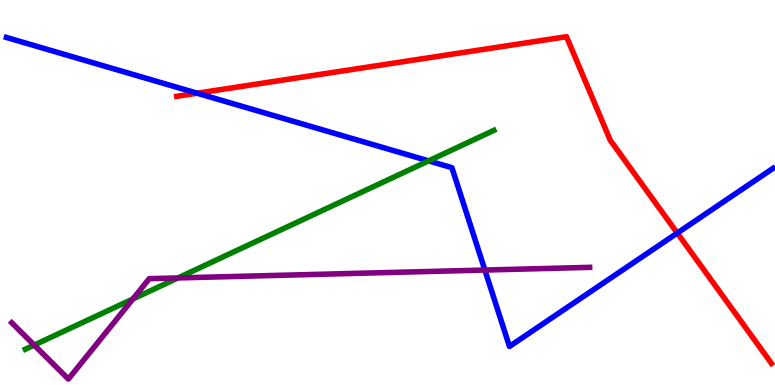[{'lines': ['blue', 'red'], 'intersections': [{'x': 2.54, 'y': 7.58}, {'x': 8.74, 'y': 3.95}]}, {'lines': ['green', 'red'], 'intersections': []}, {'lines': ['purple', 'red'], 'intersections': []}, {'lines': ['blue', 'green'], 'intersections': [{'x': 5.53, 'y': 5.82}]}, {'lines': ['blue', 'purple'], 'intersections': [{'x': 6.26, 'y': 2.99}]}, {'lines': ['green', 'purple'], 'intersections': [{'x': 0.441, 'y': 1.04}, {'x': 1.72, 'y': 2.23}, {'x': 2.3, 'y': 2.78}]}]